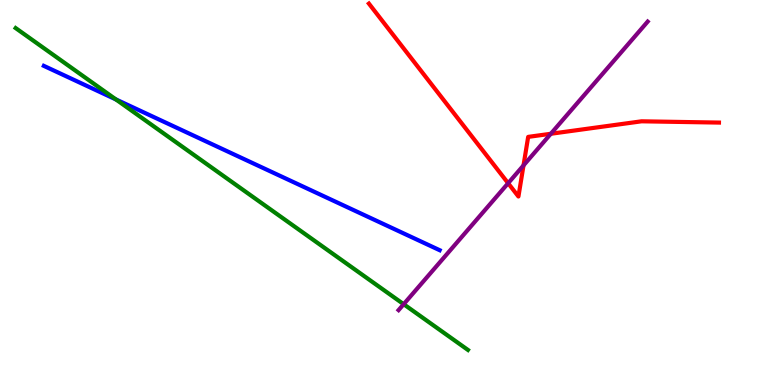[{'lines': ['blue', 'red'], 'intersections': []}, {'lines': ['green', 'red'], 'intersections': []}, {'lines': ['purple', 'red'], 'intersections': [{'x': 6.56, 'y': 5.24}, {'x': 6.76, 'y': 5.7}, {'x': 7.11, 'y': 6.53}]}, {'lines': ['blue', 'green'], 'intersections': [{'x': 1.5, 'y': 7.42}]}, {'lines': ['blue', 'purple'], 'intersections': []}, {'lines': ['green', 'purple'], 'intersections': [{'x': 5.21, 'y': 2.1}]}]